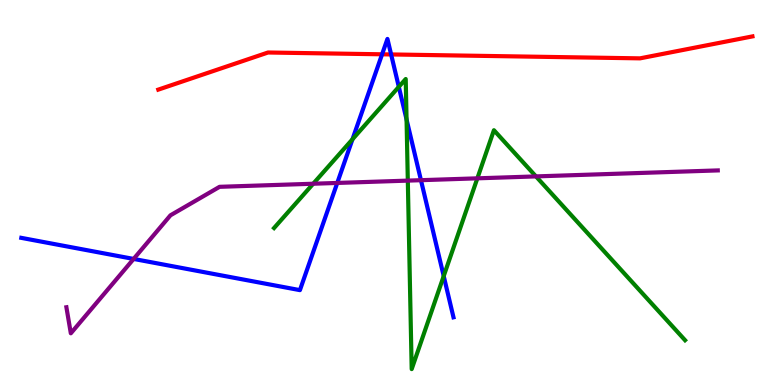[{'lines': ['blue', 'red'], 'intersections': [{'x': 4.93, 'y': 8.59}, {'x': 5.05, 'y': 8.59}]}, {'lines': ['green', 'red'], 'intersections': []}, {'lines': ['purple', 'red'], 'intersections': []}, {'lines': ['blue', 'green'], 'intersections': [{'x': 4.55, 'y': 6.38}, {'x': 5.15, 'y': 7.74}, {'x': 5.25, 'y': 6.9}, {'x': 5.73, 'y': 2.83}]}, {'lines': ['blue', 'purple'], 'intersections': [{'x': 1.72, 'y': 3.27}, {'x': 4.35, 'y': 5.25}, {'x': 5.43, 'y': 5.32}]}, {'lines': ['green', 'purple'], 'intersections': [{'x': 4.04, 'y': 5.23}, {'x': 5.26, 'y': 5.31}, {'x': 6.16, 'y': 5.37}, {'x': 6.92, 'y': 5.42}]}]